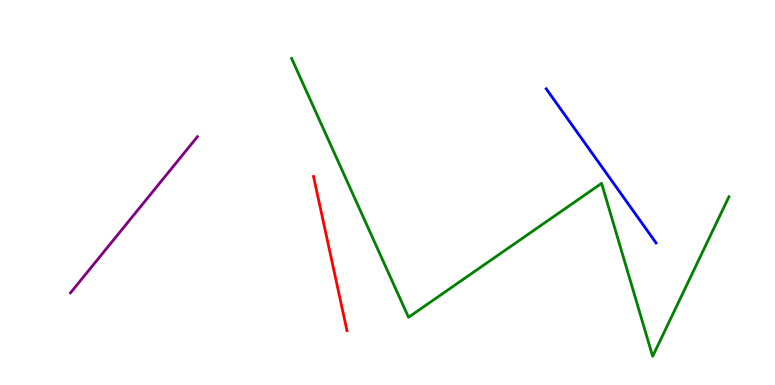[{'lines': ['blue', 'red'], 'intersections': []}, {'lines': ['green', 'red'], 'intersections': []}, {'lines': ['purple', 'red'], 'intersections': []}, {'lines': ['blue', 'green'], 'intersections': []}, {'lines': ['blue', 'purple'], 'intersections': []}, {'lines': ['green', 'purple'], 'intersections': []}]